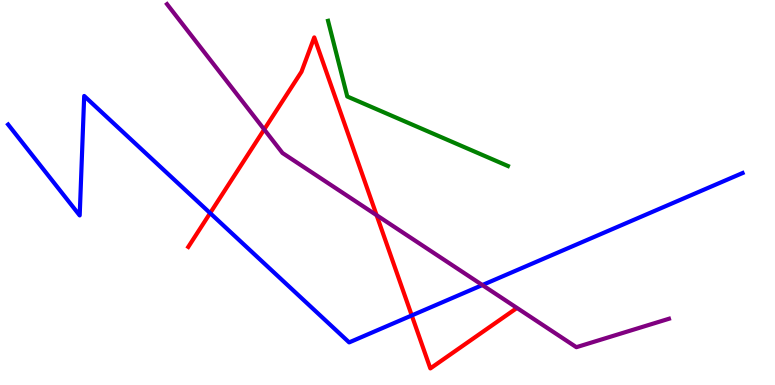[{'lines': ['blue', 'red'], 'intersections': [{'x': 2.71, 'y': 4.46}, {'x': 5.31, 'y': 1.81}]}, {'lines': ['green', 'red'], 'intersections': []}, {'lines': ['purple', 'red'], 'intersections': [{'x': 3.41, 'y': 6.64}, {'x': 4.86, 'y': 4.41}]}, {'lines': ['blue', 'green'], 'intersections': []}, {'lines': ['blue', 'purple'], 'intersections': [{'x': 6.22, 'y': 2.6}]}, {'lines': ['green', 'purple'], 'intersections': []}]